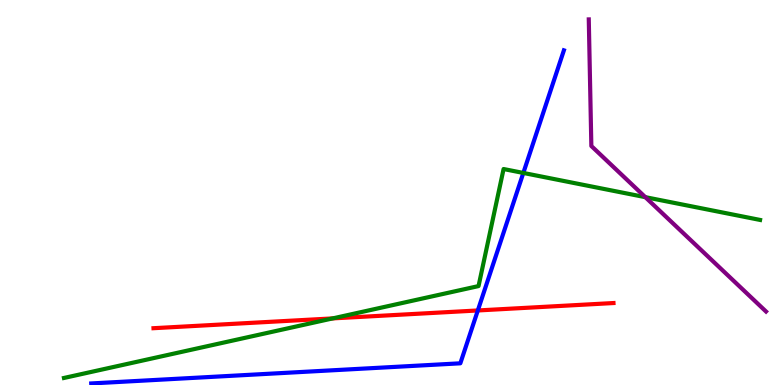[{'lines': ['blue', 'red'], 'intersections': [{'x': 6.17, 'y': 1.94}]}, {'lines': ['green', 'red'], 'intersections': [{'x': 4.29, 'y': 1.73}]}, {'lines': ['purple', 'red'], 'intersections': []}, {'lines': ['blue', 'green'], 'intersections': [{'x': 6.75, 'y': 5.51}]}, {'lines': ['blue', 'purple'], 'intersections': []}, {'lines': ['green', 'purple'], 'intersections': [{'x': 8.33, 'y': 4.88}]}]